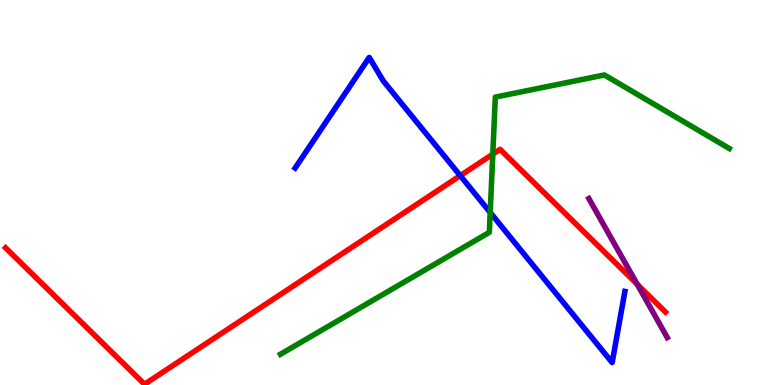[{'lines': ['blue', 'red'], 'intersections': [{'x': 5.94, 'y': 5.44}]}, {'lines': ['green', 'red'], 'intersections': [{'x': 6.36, 'y': 6.0}]}, {'lines': ['purple', 'red'], 'intersections': [{'x': 8.22, 'y': 2.62}]}, {'lines': ['blue', 'green'], 'intersections': [{'x': 6.33, 'y': 4.48}]}, {'lines': ['blue', 'purple'], 'intersections': []}, {'lines': ['green', 'purple'], 'intersections': []}]